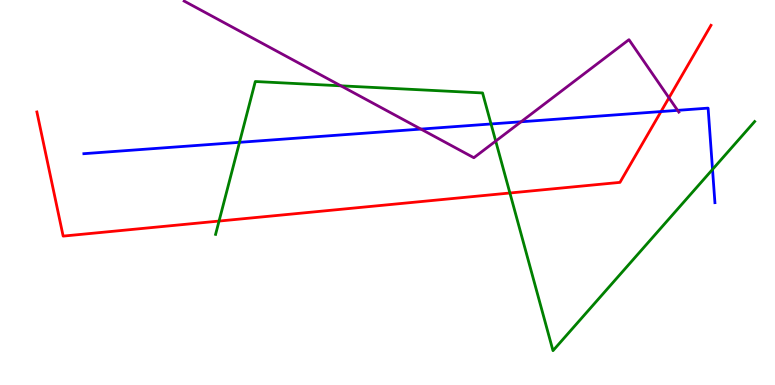[{'lines': ['blue', 'red'], 'intersections': [{'x': 8.53, 'y': 7.1}]}, {'lines': ['green', 'red'], 'intersections': [{'x': 2.83, 'y': 4.26}, {'x': 6.58, 'y': 4.99}]}, {'lines': ['purple', 'red'], 'intersections': [{'x': 8.63, 'y': 7.46}]}, {'lines': ['blue', 'green'], 'intersections': [{'x': 3.09, 'y': 6.3}, {'x': 6.34, 'y': 6.78}, {'x': 9.19, 'y': 5.6}]}, {'lines': ['blue', 'purple'], 'intersections': [{'x': 5.43, 'y': 6.65}, {'x': 6.72, 'y': 6.84}, {'x': 8.74, 'y': 7.13}]}, {'lines': ['green', 'purple'], 'intersections': [{'x': 4.4, 'y': 7.77}, {'x': 6.4, 'y': 6.34}]}]